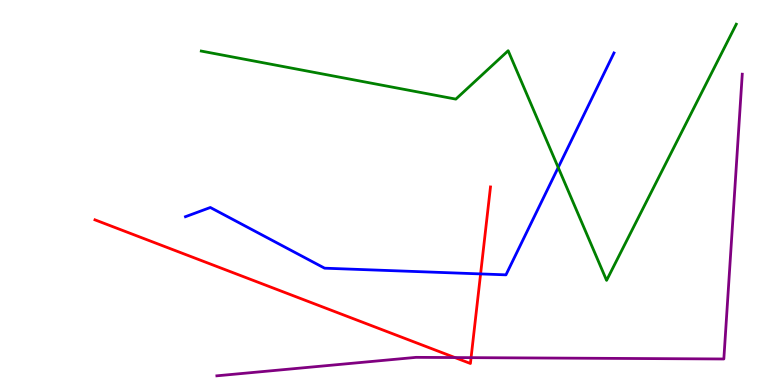[{'lines': ['blue', 'red'], 'intersections': [{'x': 6.2, 'y': 2.89}]}, {'lines': ['green', 'red'], 'intersections': []}, {'lines': ['purple', 'red'], 'intersections': [{'x': 5.87, 'y': 0.713}, {'x': 6.08, 'y': 0.711}]}, {'lines': ['blue', 'green'], 'intersections': [{'x': 7.2, 'y': 5.65}]}, {'lines': ['blue', 'purple'], 'intersections': []}, {'lines': ['green', 'purple'], 'intersections': []}]